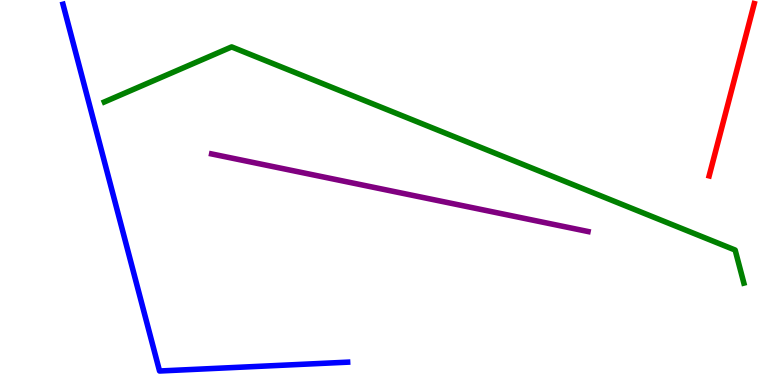[{'lines': ['blue', 'red'], 'intersections': []}, {'lines': ['green', 'red'], 'intersections': []}, {'lines': ['purple', 'red'], 'intersections': []}, {'lines': ['blue', 'green'], 'intersections': []}, {'lines': ['blue', 'purple'], 'intersections': []}, {'lines': ['green', 'purple'], 'intersections': []}]